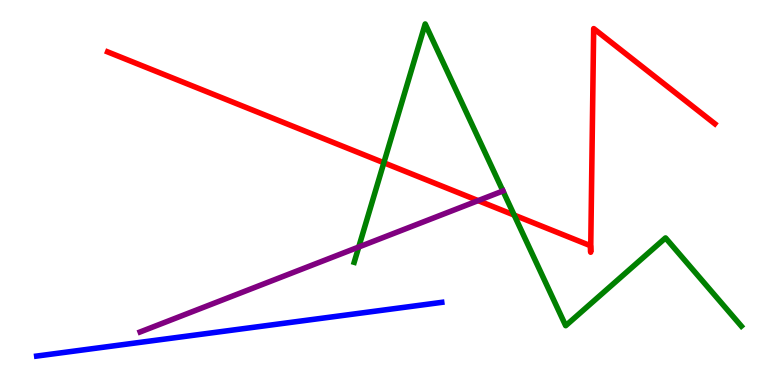[{'lines': ['blue', 'red'], 'intersections': []}, {'lines': ['green', 'red'], 'intersections': [{'x': 4.95, 'y': 5.77}, {'x': 6.63, 'y': 4.41}]}, {'lines': ['purple', 'red'], 'intersections': [{'x': 6.17, 'y': 4.79}]}, {'lines': ['blue', 'green'], 'intersections': []}, {'lines': ['blue', 'purple'], 'intersections': []}, {'lines': ['green', 'purple'], 'intersections': [{'x': 4.63, 'y': 3.58}, {'x': 6.49, 'y': 5.04}]}]